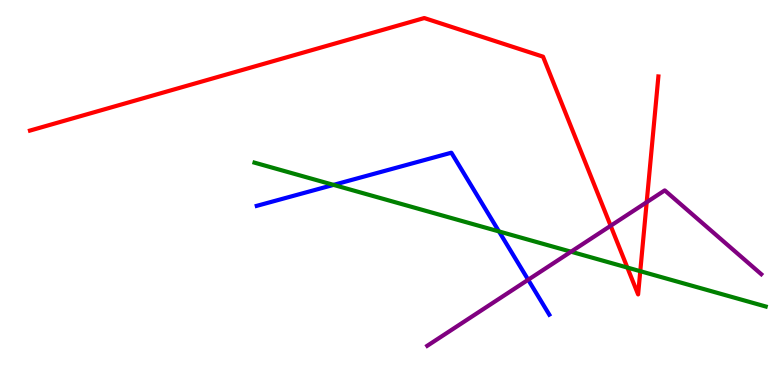[{'lines': ['blue', 'red'], 'intersections': []}, {'lines': ['green', 'red'], 'intersections': [{'x': 8.09, 'y': 3.05}, {'x': 8.26, 'y': 2.96}]}, {'lines': ['purple', 'red'], 'intersections': [{'x': 7.88, 'y': 4.14}, {'x': 8.34, 'y': 4.75}]}, {'lines': ['blue', 'green'], 'intersections': [{'x': 4.3, 'y': 5.2}, {'x': 6.44, 'y': 3.99}]}, {'lines': ['blue', 'purple'], 'intersections': [{'x': 6.82, 'y': 2.73}]}, {'lines': ['green', 'purple'], 'intersections': [{'x': 7.37, 'y': 3.46}]}]